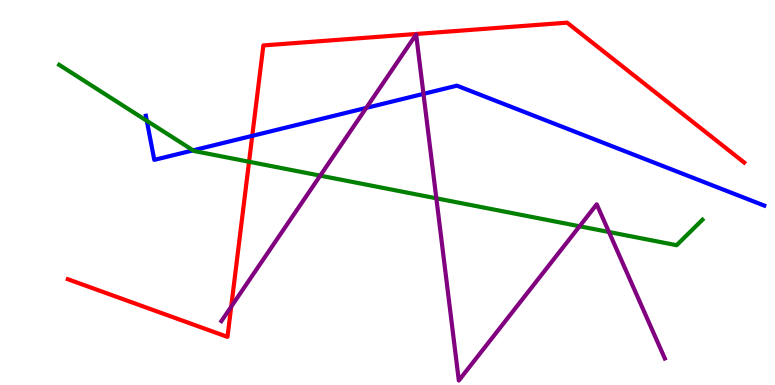[{'lines': ['blue', 'red'], 'intersections': [{'x': 3.25, 'y': 6.47}]}, {'lines': ['green', 'red'], 'intersections': [{'x': 3.21, 'y': 5.8}]}, {'lines': ['purple', 'red'], 'intersections': [{'x': 2.98, 'y': 2.03}]}, {'lines': ['blue', 'green'], 'intersections': [{'x': 1.89, 'y': 6.86}, {'x': 2.49, 'y': 6.09}]}, {'lines': ['blue', 'purple'], 'intersections': [{'x': 4.73, 'y': 7.2}, {'x': 5.46, 'y': 7.56}]}, {'lines': ['green', 'purple'], 'intersections': [{'x': 4.13, 'y': 5.44}, {'x': 5.63, 'y': 4.85}, {'x': 7.48, 'y': 4.12}, {'x': 7.86, 'y': 3.97}]}]